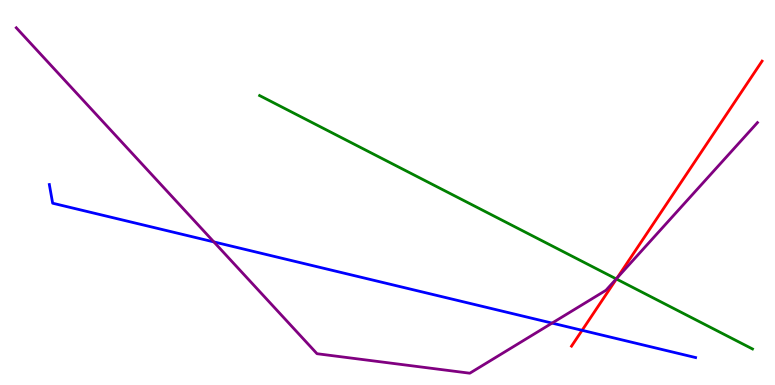[{'lines': ['blue', 'red'], 'intersections': [{'x': 7.51, 'y': 1.42}]}, {'lines': ['green', 'red'], 'intersections': [{'x': 7.95, 'y': 2.75}]}, {'lines': ['purple', 'red'], 'intersections': [{'x': 7.96, 'y': 2.78}]}, {'lines': ['blue', 'green'], 'intersections': []}, {'lines': ['blue', 'purple'], 'intersections': [{'x': 2.76, 'y': 3.72}, {'x': 7.12, 'y': 1.61}]}, {'lines': ['green', 'purple'], 'intersections': [{'x': 7.95, 'y': 2.76}]}]